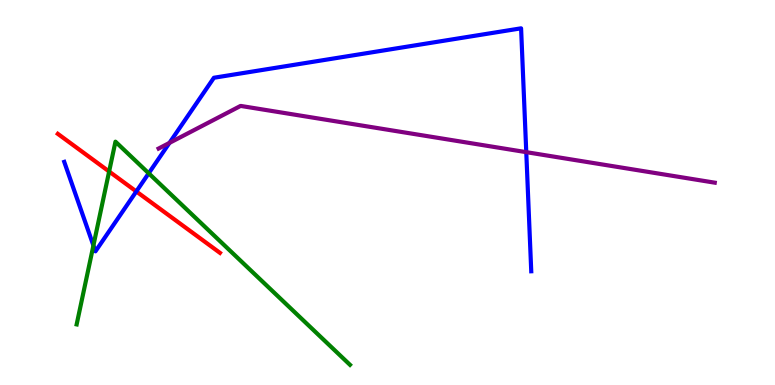[{'lines': ['blue', 'red'], 'intersections': [{'x': 1.76, 'y': 5.03}]}, {'lines': ['green', 'red'], 'intersections': [{'x': 1.41, 'y': 5.55}]}, {'lines': ['purple', 'red'], 'intersections': []}, {'lines': ['blue', 'green'], 'intersections': [{'x': 1.21, 'y': 3.62}, {'x': 1.92, 'y': 5.5}]}, {'lines': ['blue', 'purple'], 'intersections': [{'x': 2.19, 'y': 6.29}, {'x': 6.79, 'y': 6.05}]}, {'lines': ['green', 'purple'], 'intersections': []}]